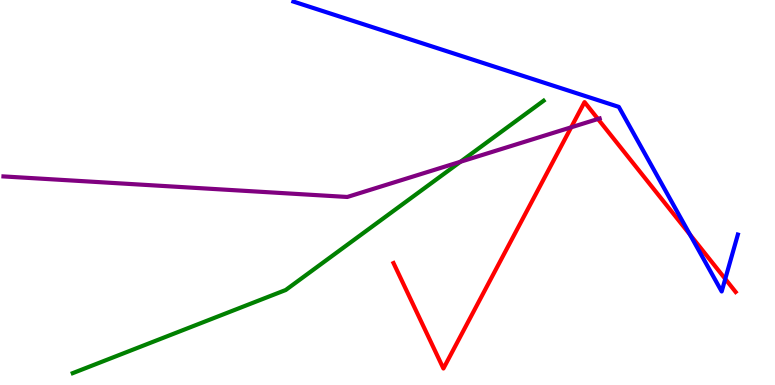[{'lines': ['blue', 'red'], 'intersections': [{'x': 8.9, 'y': 3.91}, {'x': 9.36, 'y': 2.76}]}, {'lines': ['green', 'red'], 'intersections': []}, {'lines': ['purple', 'red'], 'intersections': [{'x': 7.37, 'y': 6.69}, {'x': 7.72, 'y': 6.91}]}, {'lines': ['blue', 'green'], 'intersections': []}, {'lines': ['blue', 'purple'], 'intersections': []}, {'lines': ['green', 'purple'], 'intersections': [{'x': 5.94, 'y': 5.8}]}]